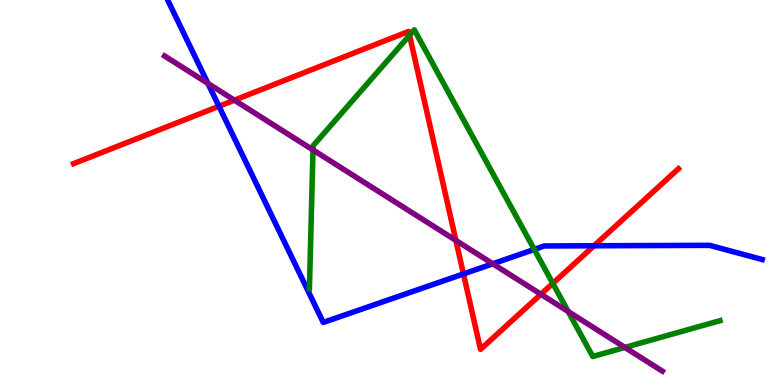[{'lines': ['blue', 'red'], 'intersections': [{'x': 2.83, 'y': 7.24}, {'x': 5.98, 'y': 2.89}, {'x': 7.66, 'y': 3.62}]}, {'lines': ['green', 'red'], 'intersections': [{'x': 5.28, 'y': 9.08}, {'x': 7.13, 'y': 2.64}]}, {'lines': ['purple', 'red'], 'intersections': [{'x': 3.02, 'y': 7.4}, {'x': 5.88, 'y': 3.76}, {'x': 6.98, 'y': 2.36}]}, {'lines': ['blue', 'green'], 'intersections': [{'x': 6.89, 'y': 3.52}]}, {'lines': ['blue', 'purple'], 'intersections': [{'x': 2.68, 'y': 7.83}, {'x': 6.36, 'y': 3.15}]}, {'lines': ['green', 'purple'], 'intersections': [{'x': 4.04, 'y': 6.11}, {'x': 7.33, 'y': 1.91}, {'x': 8.06, 'y': 0.976}]}]